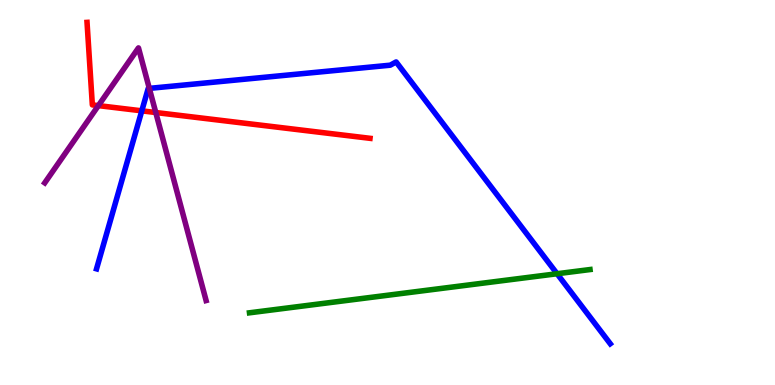[{'lines': ['blue', 'red'], 'intersections': [{'x': 1.83, 'y': 7.12}]}, {'lines': ['green', 'red'], 'intersections': []}, {'lines': ['purple', 'red'], 'intersections': [{'x': 1.27, 'y': 7.26}, {'x': 2.01, 'y': 7.08}]}, {'lines': ['blue', 'green'], 'intersections': [{'x': 7.19, 'y': 2.89}]}, {'lines': ['blue', 'purple'], 'intersections': [{'x': 1.93, 'y': 7.7}]}, {'lines': ['green', 'purple'], 'intersections': []}]